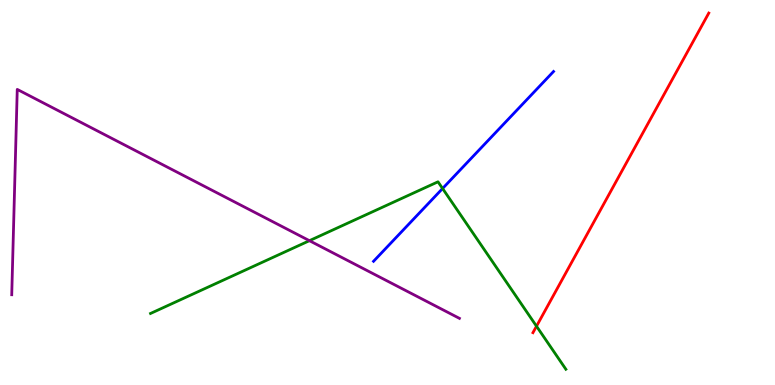[{'lines': ['blue', 'red'], 'intersections': []}, {'lines': ['green', 'red'], 'intersections': [{'x': 6.92, 'y': 1.53}]}, {'lines': ['purple', 'red'], 'intersections': []}, {'lines': ['blue', 'green'], 'intersections': [{'x': 5.71, 'y': 5.1}]}, {'lines': ['blue', 'purple'], 'intersections': []}, {'lines': ['green', 'purple'], 'intersections': [{'x': 3.99, 'y': 3.75}]}]